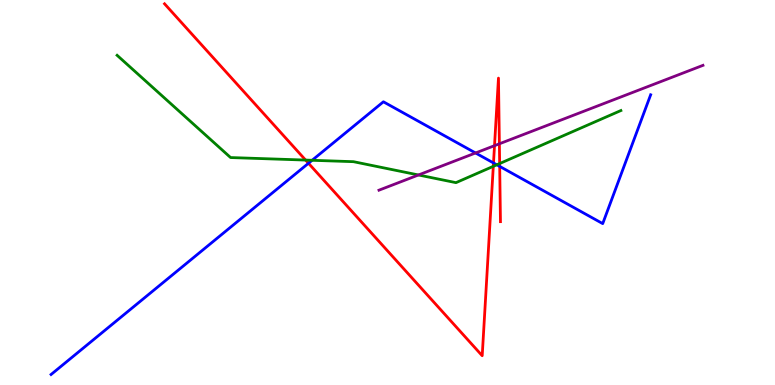[{'lines': ['blue', 'red'], 'intersections': [{'x': 3.98, 'y': 5.76}, {'x': 6.37, 'y': 5.77}, {'x': 6.45, 'y': 5.68}]}, {'lines': ['green', 'red'], 'intersections': [{'x': 3.94, 'y': 5.84}, {'x': 6.37, 'y': 5.68}, {'x': 6.45, 'y': 5.75}]}, {'lines': ['purple', 'red'], 'intersections': [{'x': 6.38, 'y': 6.22}, {'x': 6.44, 'y': 6.27}]}, {'lines': ['blue', 'green'], 'intersections': [{'x': 4.03, 'y': 5.84}, {'x': 6.41, 'y': 5.72}]}, {'lines': ['blue', 'purple'], 'intersections': [{'x': 6.14, 'y': 6.03}]}, {'lines': ['green', 'purple'], 'intersections': [{'x': 5.4, 'y': 5.46}]}]